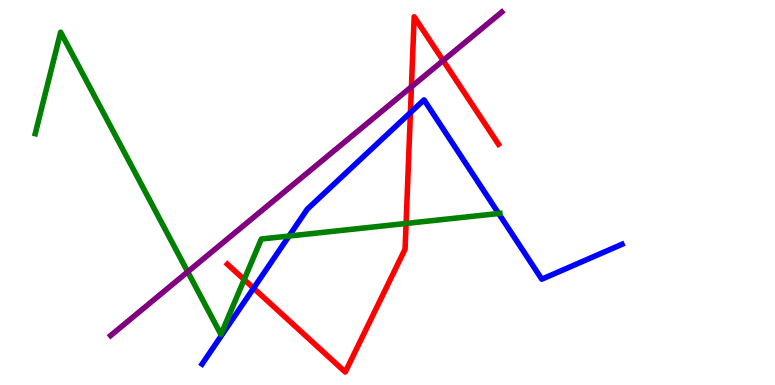[{'lines': ['blue', 'red'], 'intersections': [{'x': 3.27, 'y': 2.51}, {'x': 5.3, 'y': 7.07}]}, {'lines': ['green', 'red'], 'intersections': [{'x': 3.15, 'y': 2.74}, {'x': 5.24, 'y': 4.2}]}, {'lines': ['purple', 'red'], 'intersections': [{'x': 5.31, 'y': 7.75}, {'x': 5.72, 'y': 8.43}]}, {'lines': ['blue', 'green'], 'intersections': [{'x': 3.73, 'y': 3.87}, {'x': 6.43, 'y': 4.45}]}, {'lines': ['blue', 'purple'], 'intersections': []}, {'lines': ['green', 'purple'], 'intersections': [{'x': 2.42, 'y': 2.94}]}]